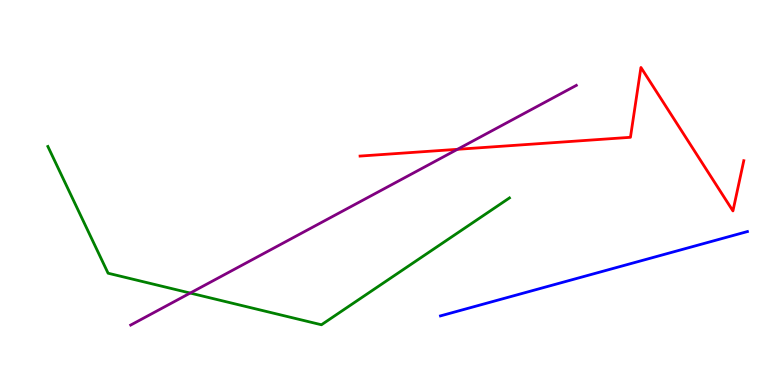[{'lines': ['blue', 'red'], 'intersections': []}, {'lines': ['green', 'red'], 'intersections': []}, {'lines': ['purple', 'red'], 'intersections': [{'x': 5.9, 'y': 6.12}]}, {'lines': ['blue', 'green'], 'intersections': []}, {'lines': ['blue', 'purple'], 'intersections': []}, {'lines': ['green', 'purple'], 'intersections': [{'x': 2.45, 'y': 2.39}]}]